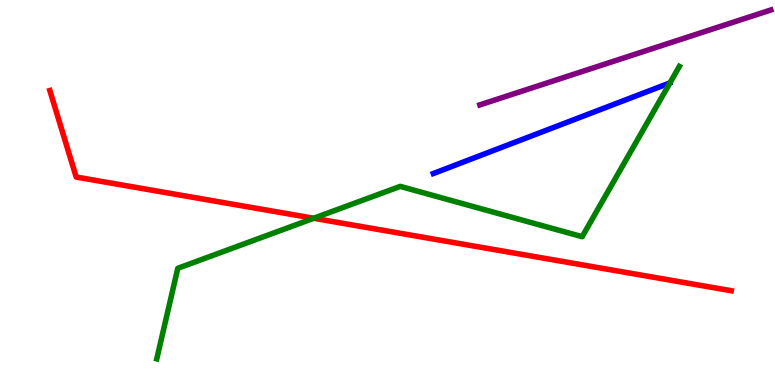[{'lines': ['blue', 'red'], 'intersections': []}, {'lines': ['green', 'red'], 'intersections': [{'x': 4.05, 'y': 4.33}]}, {'lines': ['purple', 'red'], 'intersections': []}, {'lines': ['blue', 'green'], 'intersections': []}, {'lines': ['blue', 'purple'], 'intersections': []}, {'lines': ['green', 'purple'], 'intersections': []}]